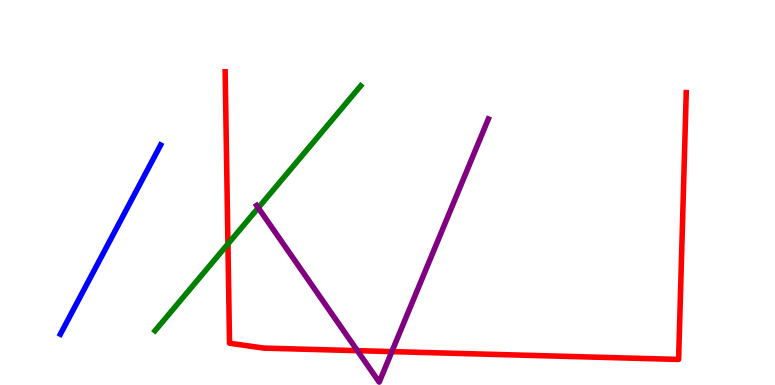[{'lines': ['blue', 'red'], 'intersections': []}, {'lines': ['green', 'red'], 'intersections': [{'x': 2.94, 'y': 3.66}]}, {'lines': ['purple', 'red'], 'intersections': [{'x': 4.61, 'y': 0.892}, {'x': 5.06, 'y': 0.867}]}, {'lines': ['blue', 'green'], 'intersections': []}, {'lines': ['blue', 'purple'], 'intersections': []}, {'lines': ['green', 'purple'], 'intersections': [{'x': 3.33, 'y': 4.6}]}]